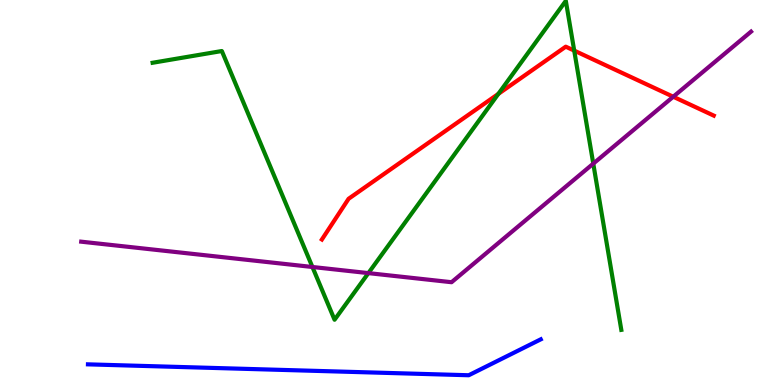[{'lines': ['blue', 'red'], 'intersections': []}, {'lines': ['green', 'red'], 'intersections': [{'x': 6.43, 'y': 7.56}, {'x': 7.41, 'y': 8.69}]}, {'lines': ['purple', 'red'], 'intersections': [{'x': 8.69, 'y': 7.49}]}, {'lines': ['blue', 'green'], 'intersections': []}, {'lines': ['blue', 'purple'], 'intersections': []}, {'lines': ['green', 'purple'], 'intersections': [{'x': 4.03, 'y': 3.07}, {'x': 4.75, 'y': 2.91}, {'x': 7.66, 'y': 5.75}]}]